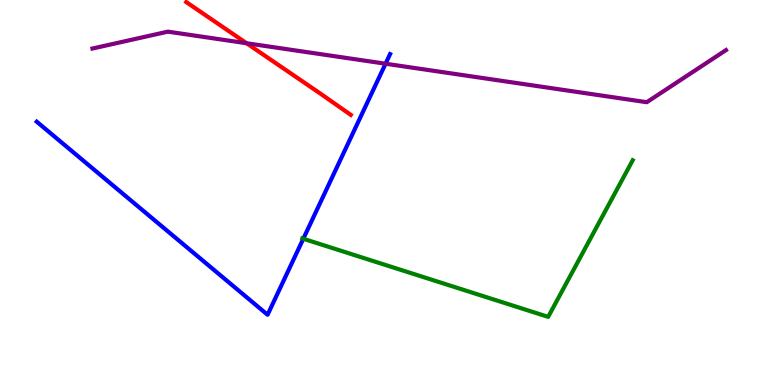[{'lines': ['blue', 'red'], 'intersections': []}, {'lines': ['green', 'red'], 'intersections': []}, {'lines': ['purple', 'red'], 'intersections': [{'x': 3.18, 'y': 8.88}]}, {'lines': ['blue', 'green'], 'intersections': [{'x': 3.91, 'y': 3.8}]}, {'lines': ['blue', 'purple'], 'intersections': [{'x': 4.97, 'y': 8.34}]}, {'lines': ['green', 'purple'], 'intersections': []}]